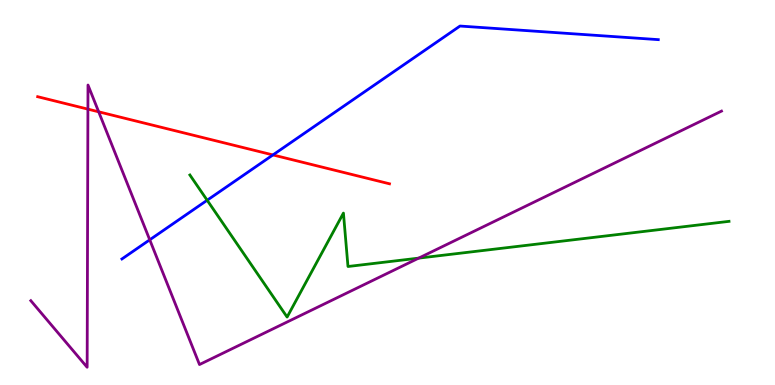[{'lines': ['blue', 'red'], 'intersections': [{'x': 3.52, 'y': 5.98}]}, {'lines': ['green', 'red'], 'intersections': []}, {'lines': ['purple', 'red'], 'intersections': [{'x': 1.13, 'y': 7.17}, {'x': 1.27, 'y': 7.1}]}, {'lines': ['blue', 'green'], 'intersections': [{'x': 2.67, 'y': 4.8}]}, {'lines': ['blue', 'purple'], 'intersections': [{'x': 1.93, 'y': 3.77}]}, {'lines': ['green', 'purple'], 'intersections': [{'x': 5.4, 'y': 3.3}]}]